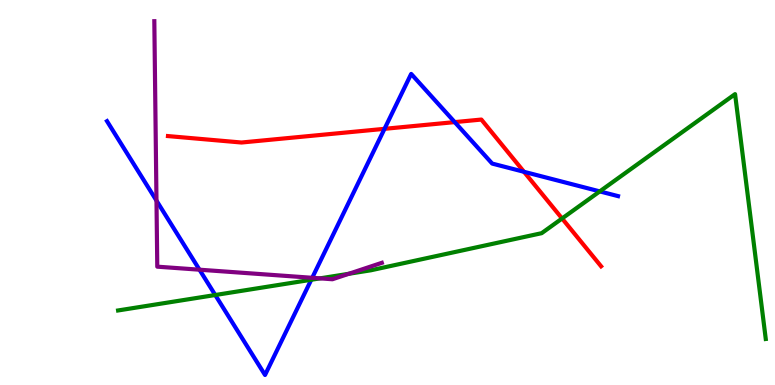[{'lines': ['blue', 'red'], 'intersections': [{'x': 4.96, 'y': 6.65}, {'x': 5.87, 'y': 6.83}, {'x': 6.76, 'y': 5.54}]}, {'lines': ['green', 'red'], 'intersections': [{'x': 7.25, 'y': 4.32}]}, {'lines': ['purple', 'red'], 'intersections': []}, {'lines': ['blue', 'green'], 'intersections': [{'x': 2.78, 'y': 2.34}, {'x': 4.02, 'y': 2.73}, {'x': 7.74, 'y': 5.03}]}, {'lines': ['blue', 'purple'], 'intersections': [{'x': 2.02, 'y': 4.79}, {'x': 2.57, 'y': 2.99}, {'x': 4.03, 'y': 2.78}]}, {'lines': ['green', 'purple'], 'intersections': [{'x': 4.13, 'y': 2.77}, {'x': 4.5, 'y': 2.89}]}]